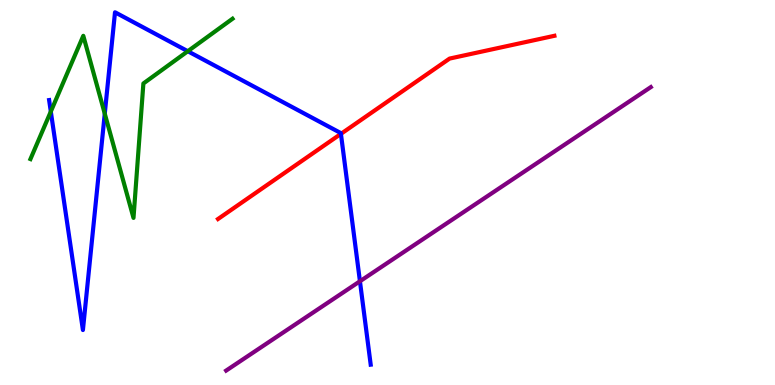[{'lines': ['blue', 'red'], 'intersections': [{'x': 4.4, 'y': 6.52}]}, {'lines': ['green', 'red'], 'intersections': []}, {'lines': ['purple', 'red'], 'intersections': []}, {'lines': ['blue', 'green'], 'intersections': [{'x': 0.656, 'y': 7.1}, {'x': 1.35, 'y': 7.05}, {'x': 2.42, 'y': 8.67}]}, {'lines': ['blue', 'purple'], 'intersections': [{'x': 4.64, 'y': 2.69}]}, {'lines': ['green', 'purple'], 'intersections': []}]